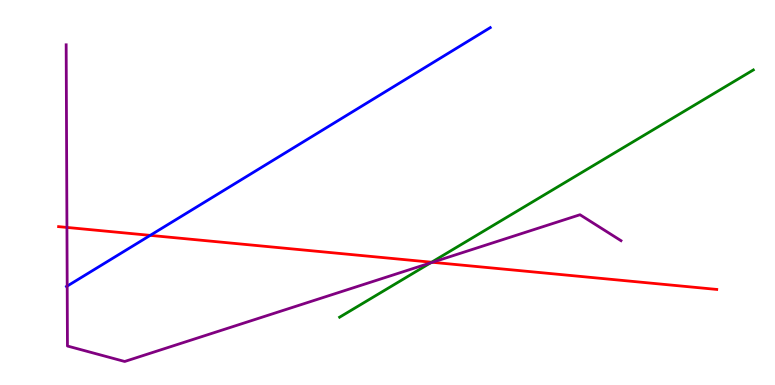[{'lines': ['blue', 'red'], 'intersections': [{'x': 1.94, 'y': 3.89}]}, {'lines': ['green', 'red'], 'intersections': [{'x': 5.57, 'y': 3.19}]}, {'lines': ['purple', 'red'], 'intersections': [{'x': 0.864, 'y': 4.09}, {'x': 5.58, 'y': 3.19}]}, {'lines': ['blue', 'green'], 'intersections': []}, {'lines': ['blue', 'purple'], 'intersections': [{'x': 0.867, 'y': 2.57}]}, {'lines': ['green', 'purple'], 'intersections': [{'x': 5.55, 'y': 3.17}]}]